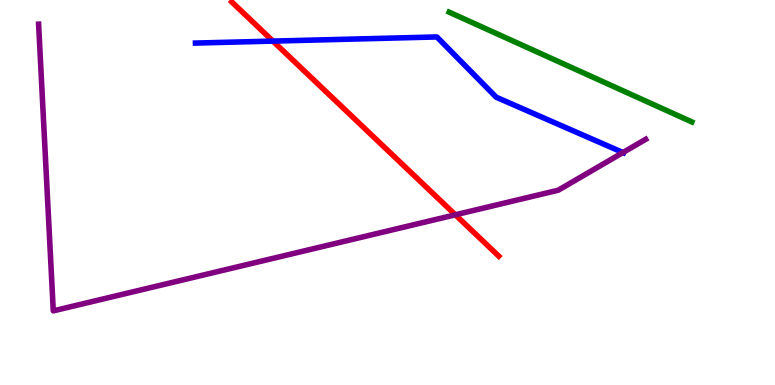[{'lines': ['blue', 'red'], 'intersections': [{'x': 3.52, 'y': 8.93}]}, {'lines': ['green', 'red'], 'intersections': []}, {'lines': ['purple', 'red'], 'intersections': [{'x': 5.88, 'y': 4.42}]}, {'lines': ['blue', 'green'], 'intersections': []}, {'lines': ['blue', 'purple'], 'intersections': [{'x': 8.04, 'y': 6.04}]}, {'lines': ['green', 'purple'], 'intersections': []}]